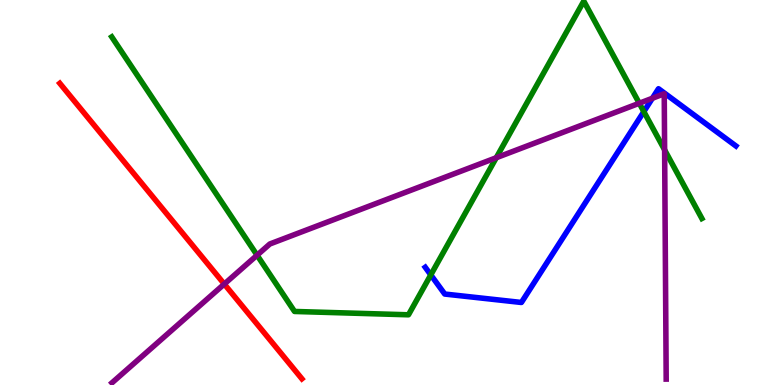[{'lines': ['blue', 'red'], 'intersections': []}, {'lines': ['green', 'red'], 'intersections': []}, {'lines': ['purple', 'red'], 'intersections': [{'x': 2.89, 'y': 2.62}]}, {'lines': ['blue', 'green'], 'intersections': [{'x': 5.56, 'y': 2.86}, {'x': 8.31, 'y': 7.1}]}, {'lines': ['blue', 'purple'], 'intersections': [{'x': 8.42, 'y': 7.45}]}, {'lines': ['green', 'purple'], 'intersections': [{'x': 3.32, 'y': 3.37}, {'x': 6.4, 'y': 5.9}, {'x': 8.25, 'y': 7.32}, {'x': 8.58, 'y': 6.11}]}]